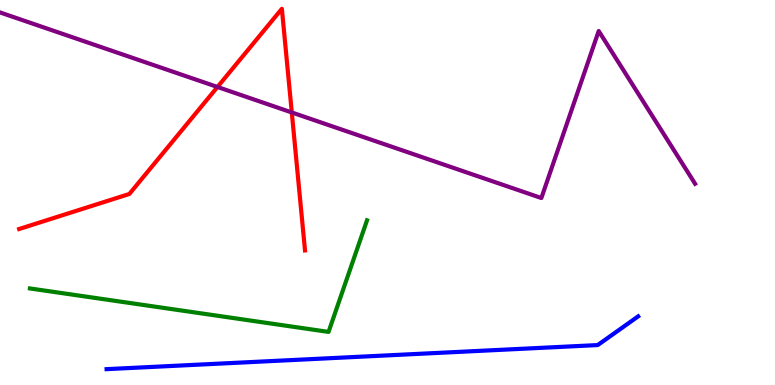[{'lines': ['blue', 'red'], 'intersections': []}, {'lines': ['green', 'red'], 'intersections': []}, {'lines': ['purple', 'red'], 'intersections': [{'x': 2.81, 'y': 7.74}, {'x': 3.77, 'y': 7.08}]}, {'lines': ['blue', 'green'], 'intersections': []}, {'lines': ['blue', 'purple'], 'intersections': []}, {'lines': ['green', 'purple'], 'intersections': []}]